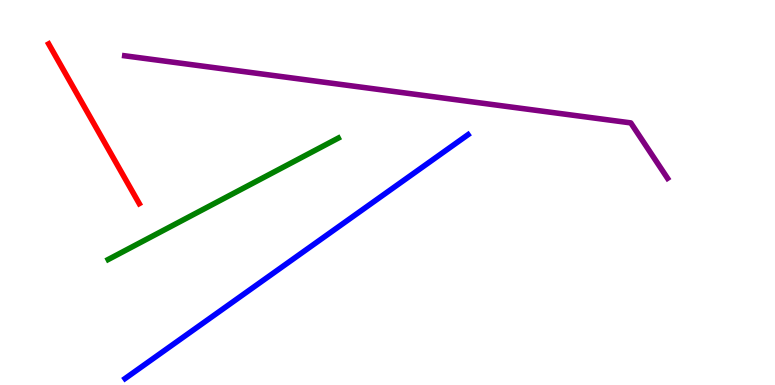[{'lines': ['blue', 'red'], 'intersections': []}, {'lines': ['green', 'red'], 'intersections': []}, {'lines': ['purple', 'red'], 'intersections': []}, {'lines': ['blue', 'green'], 'intersections': []}, {'lines': ['blue', 'purple'], 'intersections': []}, {'lines': ['green', 'purple'], 'intersections': []}]